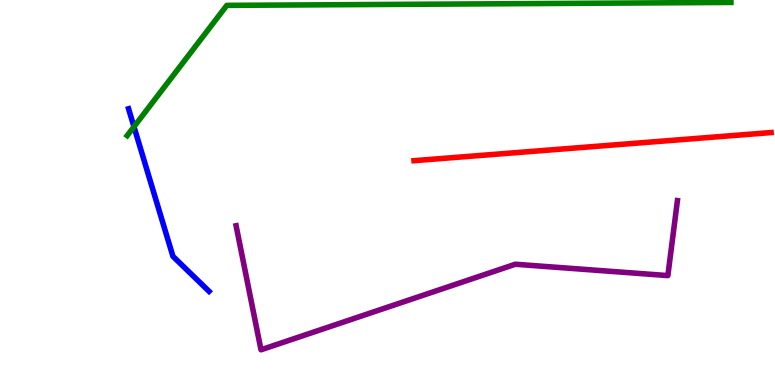[{'lines': ['blue', 'red'], 'intersections': []}, {'lines': ['green', 'red'], 'intersections': []}, {'lines': ['purple', 'red'], 'intersections': []}, {'lines': ['blue', 'green'], 'intersections': [{'x': 1.73, 'y': 6.71}]}, {'lines': ['blue', 'purple'], 'intersections': []}, {'lines': ['green', 'purple'], 'intersections': []}]